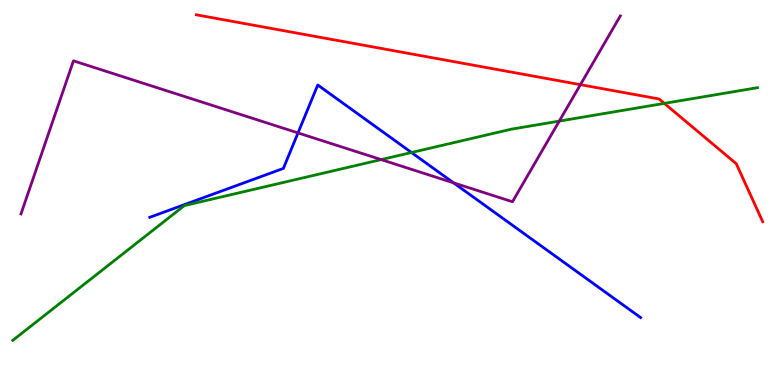[{'lines': ['blue', 'red'], 'intersections': []}, {'lines': ['green', 'red'], 'intersections': [{'x': 8.57, 'y': 7.31}]}, {'lines': ['purple', 'red'], 'intersections': [{'x': 7.49, 'y': 7.8}]}, {'lines': ['blue', 'green'], 'intersections': [{'x': 5.31, 'y': 6.04}]}, {'lines': ['blue', 'purple'], 'intersections': [{'x': 3.85, 'y': 6.55}, {'x': 5.85, 'y': 5.25}]}, {'lines': ['green', 'purple'], 'intersections': [{'x': 4.92, 'y': 5.85}, {'x': 7.22, 'y': 6.85}]}]